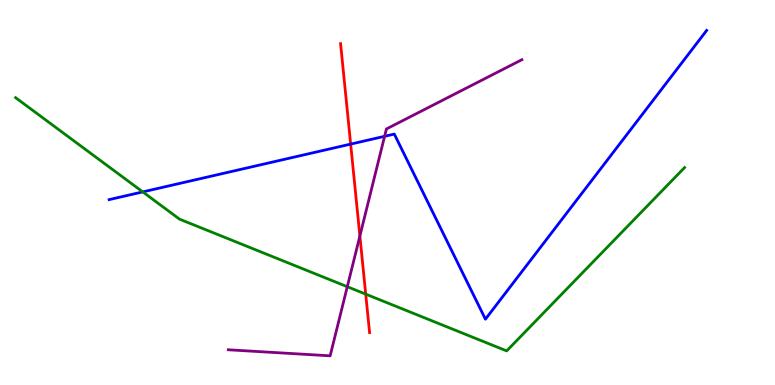[{'lines': ['blue', 'red'], 'intersections': [{'x': 4.52, 'y': 6.26}]}, {'lines': ['green', 'red'], 'intersections': [{'x': 4.72, 'y': 2.36}]}, {'lines': ['purple', 'red'], 'intersections': [{'x': 4.64, 'y': 3.87}]}, {'lines': ['blue', 'green'], 'intersections': [{'x': 1.84, 'y': 5.02}]}, {'lines': ['blue', 'purple'], 'intersections': [{'x': 4.96, 'y': 6.46}]}, {'lines': ['green', 'purple'], 'intersections': [{'x': 4.48, 'y': 2.55}]}]